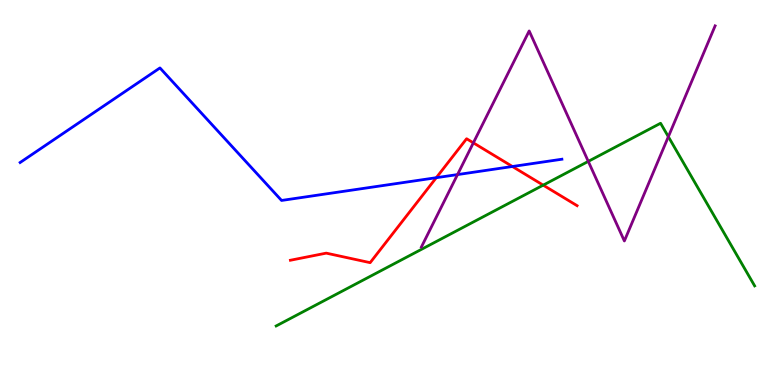[{'lines': ['blue', 'red'], 'intersections': [{'x': 5.63, 'y': 5.38}, {'x': 6.61, 'y': 5.68}]}, {'lines': ['green', 'red'], 'intersections': [{'x': 7.01, 'y': 5.19}]}, {'lines': ['purple', 'red'], 'intersections': [{'x': 6.11, 'y': 6.29}]}, {'lines': ['blue', 'green'], 'intersections': []}, {'lines': ['blue', 'purple'], 'intersections': [{'x': 5.9, 'y': 5.47}]}, {'lines': ['green', 'purple'], 'intersections': [{'x': 7.59, 'y': 5.81}, {'x': 8.62, 'y': 6.45}]}]